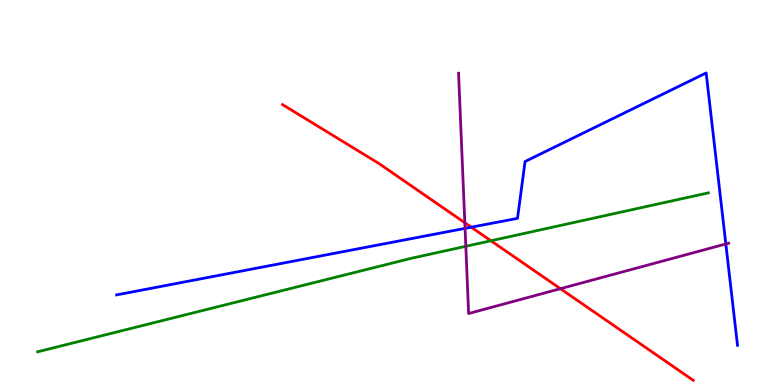[{'lines': ['blue', 'red'], 'intersections': [{'x': 6.08, 'y': 4.1}]}, {'lines': ['green', 'red'], 'intersections': [{'x': 6.33, 'y': 3.75}]}, {'lines': ['purple', 'red'], 'intersections': [{'x': 6.0, 'y': 4.21}, {'x': 7.23, 'y': 2.5}]}, {'lines': ['blue', 'green'], 'intersections': []}, {'lines': ['blue', 'purple'], 'intersections': [{'x': 6.0, 'y': 4.07}, {'x': 9.37, 'y': 3.66}]}, {'lines': ['green', 'purple'], 'intersections': [{'x': 6.01, 'y': 3.6}]}]